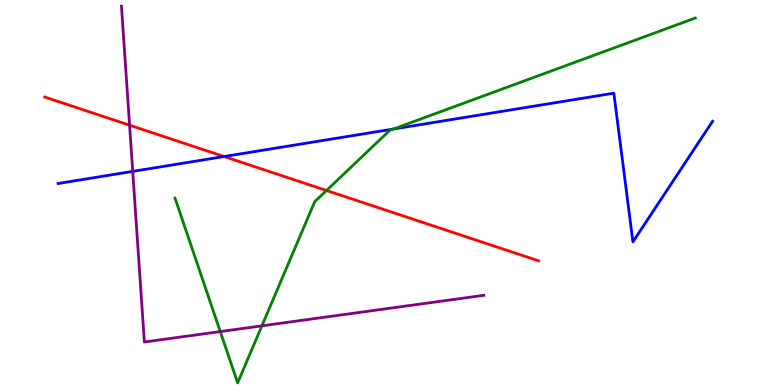[{'lines': ['blue', 'red'], 'intersections': [{'x': 2.89, 'y': 5.93}]}, {'lines': ['green', 'red'], 'intersections': [{'x': 4.21, 'y': 5.05}]}, {'lines': ['purple', 'red'], 'intersections': [{'x': 1.67, 'y': 6.75}]}, {'lines': ['blue', 'green'], 'intersections': [{'x': 5.08, 'y': 6.65}]}, {'lines': ['blue', 'purple'], 'intersections': [{'x': 1.71, 'y': 5.55}]}, {'lines': ['green', 'purple'], 'intersections': [{'x': 2.84, 'y': 1.39}, {'x': 3.38, 'y': 1.54}]}]